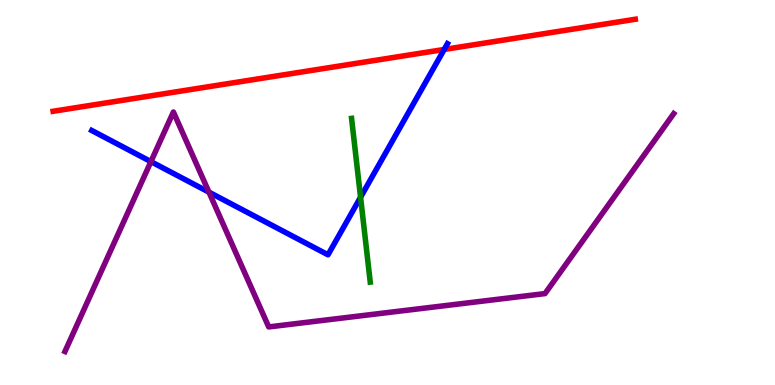[{'lines': ['blue', 'red'], 'intersections': [{'x': 5.73, 'y': 8.72}]}, {'lines': ['green', 'red'], 'intersections': []}, {'lines': ['purple', 'red'], 'intersections': []}, {'lines': ['blue', 'green'], 'intersections': [{'x': 4.65, 'y': 4.88}]}, {'lines': ['blue', 'purple'], 'intersections': [{'x': 1.95, 'y': 5.8}, {'x': 2.7, 'y': 5.01}]}, {'lines': ['green', 'purple'], 'intersections': []}]